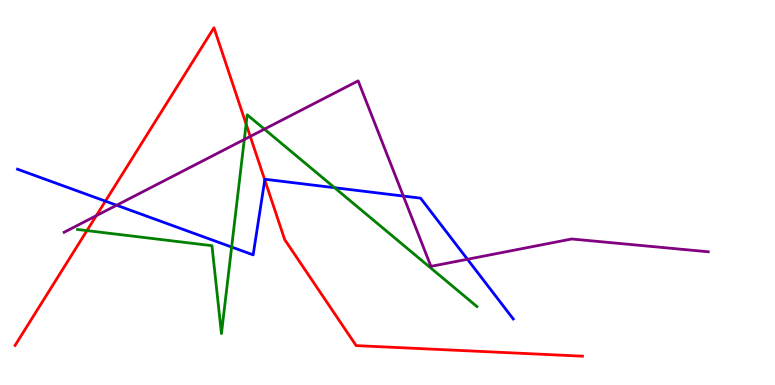[{'lines': ['blue', 'red'], 'intersections': [{'x': 1.36, 'y': 4.78}, {'x': 3.42, 'y': 5.33}]}, {'lines': ['green', 'red'], 'intersections': [{'x': 1.12, 'y': 4.01}, {'x': 3.18, 'y': 6.78}]}, {'lines': ['purple', 'red'], 'intersections': [{'x': 1.24, 'y': 4.4}, {'x': 3.23, 'y': 6.46}]}, {'lines': ['blue', 'green'], 'intersections': [{'x': 2.99, 'y': 3.58}, {'x': 4.32, 'y': 5.12}]}, {'lines': ['blue', 'purple'], 'intersections': [{'x': 1.5, 'y': 4.67}, {'x': 5.2, 'y': 4.91}, {'x': 6.03, 'y': 3.27}]}, {'lines': ['green', 'purple'], 'intersections': [{'x': 3.15, 'y': 6.38}, {'x': 3.41, 'y': 6.65}]}]